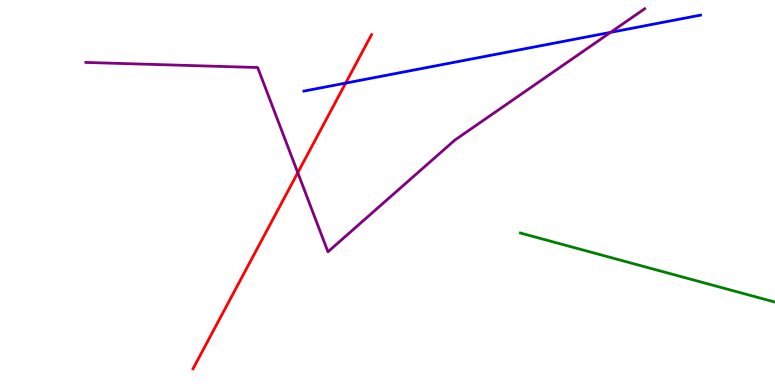[{'lines': ['blue', 'red'], 'intersections': [{'x': 4.46, 'y': 7.84}]}, {'lines': ['green', 'red'], 'intersections': []}, {'lines': ['purple', 'red'], 'intersections': [{'x': 3.84, 'y': 5.51}]}, {'lines': ['blue', 'green'], 'intersections': []}, {'lines': ['blue', 'purple'], 'intersections': [{'x': 7.88, 'y': 9.16}]}, {'lines': ['green', 'purple'], 'intersections': []}]